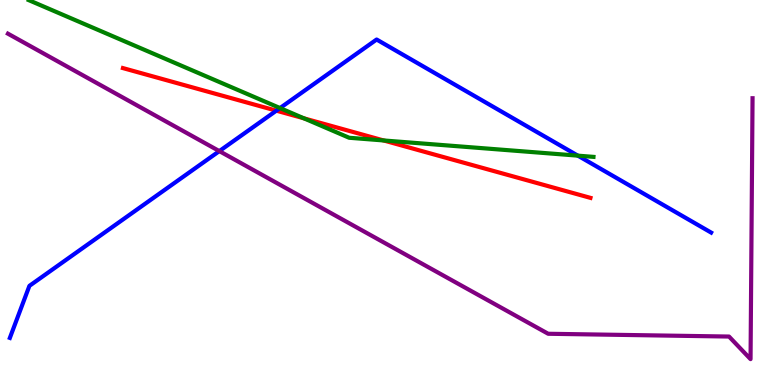[{'lines': ['blue', 'red'], 'intersections': [{'x': 3.57, 'y': 7.13}]}, {'lines': ['green', 'red'], 'intersections': [{'x': 3.92, 'y': 6.93}, {'x': 4.95, 'y': 6.35}]}, {'lines': ['purple', 'red'], 'intersections': []}, {'lines': ['blue', 'green'], 'intersections': [{'x': 3.61, 'y': 7.19}, {'x': 7.46, 'y': 5.96}]}, {'lines': ['blue', 'purple'], 'intersections': [{'x': 2.83, 'y': 6.08}]}, {'lines': ['green', 'purple'], 'intersections': []}]